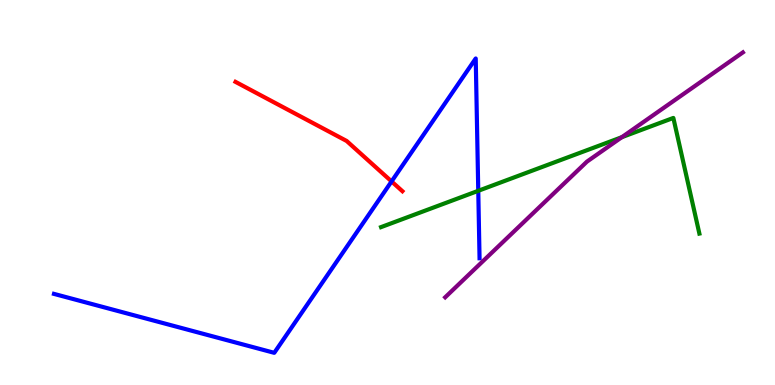[{'lines': ['blue', 'red'], 'intersections': [{'x': 5.05, 'y': 5.29}]}, {'lines': ['green', 'red'], 'intersections': []}, {'lines': ['purple', 'red'], 'intersections': []}, {'lines': ['blue', 'green'], 'intersections': [{'x': 6.17, 'y': 5.04}]}, {'lines': ['blue', 'purple'], 'intersections': []}, {'lines': ['green', 'purple'], 'intersections': [{'x': 8.02, 'y': 6.44}]}]